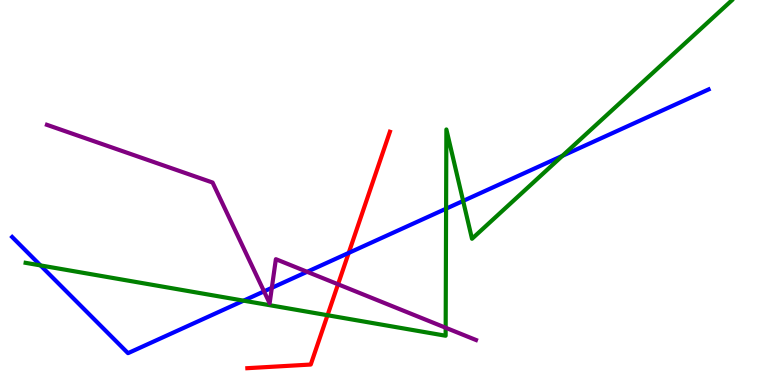[{'lines': ['blue', 'red'], 'intersections': [{'x': 4.5, 'y': 3.43}]}, {'lines': ['green', 'red'], 'intersections': [{'x': 4.23, 'y': 1.81}]}, {'lines': ['purple', 'red'], 'intersections': [{'x': 4.36, 'y': 2.62}]}, {'lines': ['blue', 'green'], 'intersections': [{'x': 0.522, 'y': 3.11}, {'x': 3.14, 'y': 2.19}, {'x': 5.76, 'y': 4.58}, {'x': 5.98, 'y': 4.78}, {'x': 7.26, 'y': 5.95}]}, {'lines': ['blue', 'purple'], 'intersections': [{'x': 3.41, 'y': 2.43}, {'x': 3.51, 'y': 2.52}, {'x': 3.96, 'y': 2.94}]}, {'lines': ['green', 'purple'], 'intersections': [{'x': 5.75, 'y': 1.49}]}]